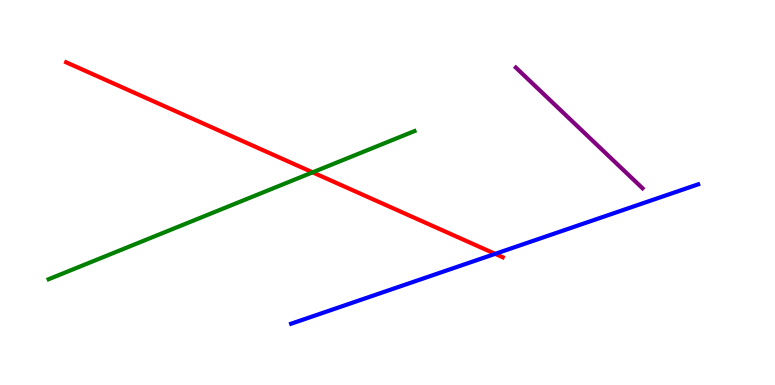[{'lines': ['blue', 'red'], 'intersections': [{'x': 6.39, 'y': 3.41}]}, {'lines': ['green', 'red'], 'intersections': [{'x': 4.03, 'y': 5.52}]}, {'lines': ['purple', 'red'], 'intersections': []}, {'lines': ['blue', 'green'], 'intersections': []}, {'lines': ['blue', 'purple'], 'intersections': []}, {'lines': ['green', 'purple'], 'intersections': []}]